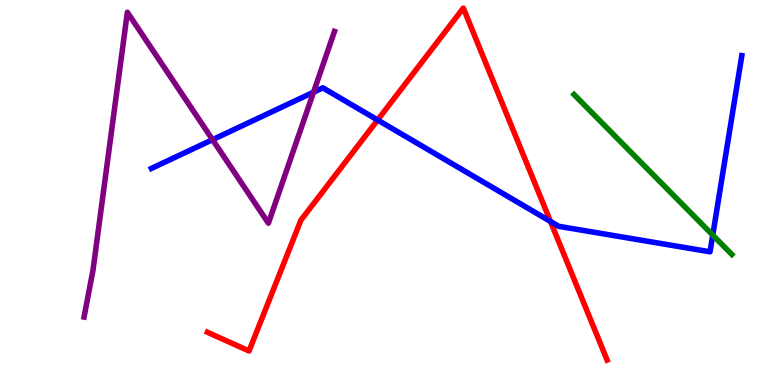[{'lines': ['blue', 'red'], 'intersections': [{'x': 4.87, 'y': 6.88}, {'x': 7.1, 'y': 4.25}]}, {'lines': ['green', 'red'], 'intersections': []}, {'lines': ['purple', 'red'], 'intersections': []}, {'lines': ['blue', 'green'], 'intersections': [{'x': 9.2, 'y': 3.89}]}, {'lines': ['blue', 'purple'], 'intersections': [{'x': 2.74, 'y': 6.37}, {'x': 4.05, 'y': 7.61}]}, {'lines': ['green', 'purple'], 'intersections': []}]